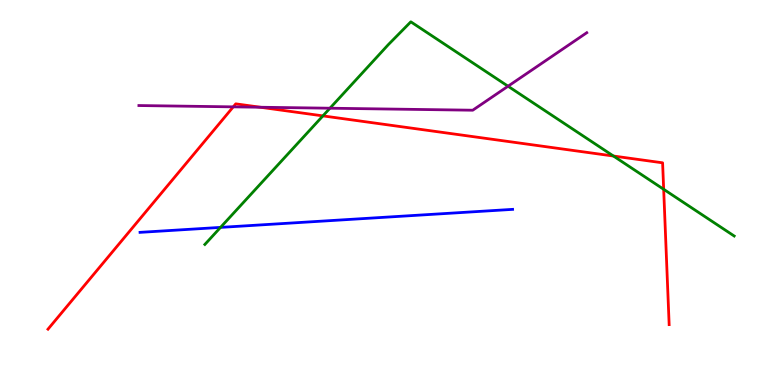[{'lines': ['blue', 'red'], 'intersections': []}, {'lines': ['green', 'red'], 'intersections': [{'x': 4.17, 'y': 6.99}, {'x': 7.92, 'y': 5.95}, {'x': 8.56, 'y': 5.08}]}, {'lines': ['purple', 'red'], 'intersections': [{'x': 3.01, 'y': 7.22}, {'x': 3.36, 'y': 7.21}]}, {'lines': ['blue', 'green'], 'intersections': [{'x': 2.85, 'y': 4.09}]}, {'lines': ['blue', 'purple'], 'intersections': []}, {'lines': ['green', 'purple'], 'intersections': [{'x': 4.26, 'y': 7.19}, {'x': 6.56, 'y': 7.76}]}]